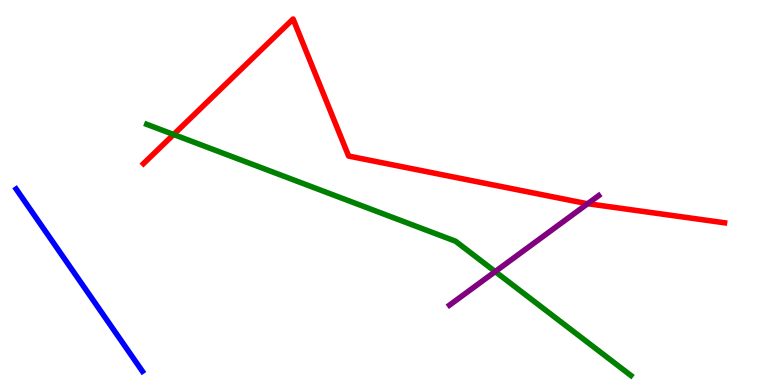[{'lines': ['blue', 'red'], 'intersections': []}, {'lines': ['green', 'red'], 'intersections': [{'x': 2.24, 'y': 6.51}]}, {'lines': ['purple', 'red'], 'intersections': [{'x': 7.58, 'y': 4.71}]}, {'lines': ['blue', 'green'], 'intersections': []}, {'lines': ['blue', 'purple'], 'intersections': []}, {'lines': ['green', 'purple'], 'intersections': [{'x': 6.39, 'y': 2.95}]}]